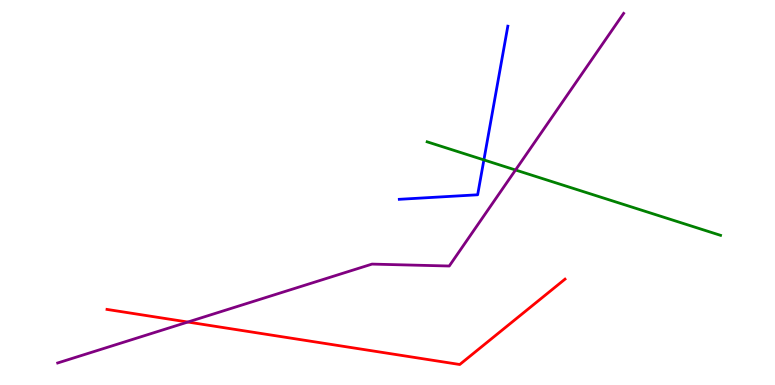[{'lines': ['blue', 'red'], 'intersections': []}, {'lines': ['green', 'red'], 'intersections': []}, {'lines': ['purple', 'red'], 'intersections': [{'x': 2.42, 'y': 1.64}]}, {'lines': ['blue', 'green'], 'intersections': [{'x': 6.24, 'y': 5.85}]}, {'lines': ['blue', 'purple'], 'intersections': []}, {'lines': ['green', 'purple'], 'intersections': [{'x': 6.65, 'y': 5.58}]}]